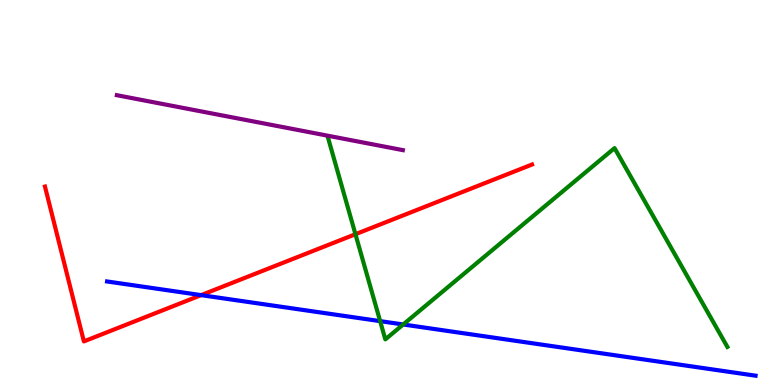[{'lines': ['blue', 'red'], 'intersections': [{'x': 2.6, 'y': 2.33}]}, {'lines': ['green', 'red'], 'intersections': [{'x': 4.59, 'y': 3.92}]}, {'lines': ['purple', 'red'], 'intersections': []}, {'lines': ['blue', 'green'], 'intersections': [{'x': 4.91, 'y': 1.66}, {'x': 5.2, 'y': 1.57}]}, {'lines': ['blue', 'purple'], 'intersections': []}, {'lines': ['green', 'purple'], 'intersections': []}]